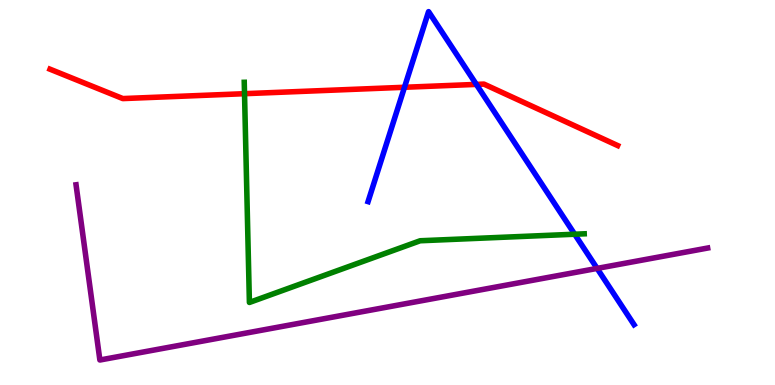[{'lines': ['blue', 'red'], 'intersections': [{'x': 5.22, 'y': 7.73}, {'x': 6.15, 'y': 7.81}]}, {'lines': ['green', 'red'], 'intersections': [{'x': 3.16, 'y': 7.57}]}, {'lines': ['purple', 'red'], 'intersections': []}, {'lines': ['blue', 'green'], 'intersections': [{'x': 7.42, 'y': 3.92}]}, {'lines': ['blue', 'purple'], 'intersections': [{'x': 7.7, 'y': 3.03}]}, {'lines': ['green', 'purple'], 'intersections': []}]